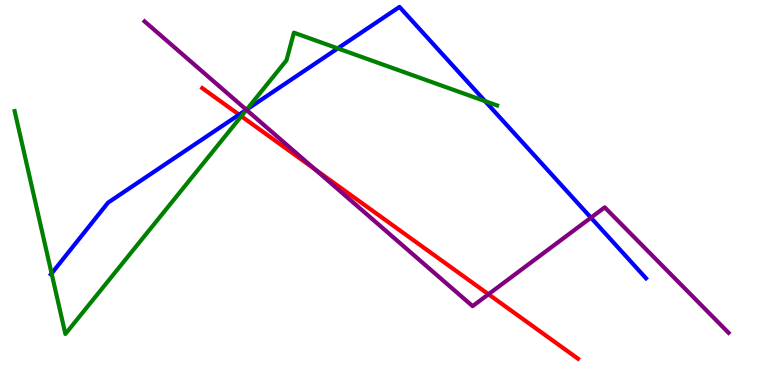[{'lines': ['blue', 'red'], 'intersections': [{'x': 3.09, 'y': 7.02}]}, {'lines': ['green', 'red'], 'intersections': [{'x': 3.11, 'y': 6.98}]}, {'lines': ['purple', 'red'], 'intersections': [{'x': 4.06, 'y': 5.61}, {'x': 6.3, 'y': 2.36}]}, {'lines': ['blue', 'green'], 'intersections': [{'x': 0.666, 'y': 2.9}, {'x': 3.18, 'y': 7.16}, {'x': 4.36, 'y': 8.74}, {'x': 6.26, 'y': 7.37}]}, {'lines': ['blue', 'purple'], 'intersections': [{'x': 3.18, 'y': 7.15}, {'x': 7.63, 'y': 4.35}]}, {'lines': ['green', 'purple'], 'intersections': [{'x': 3.18, 'y': 7.15}]}]